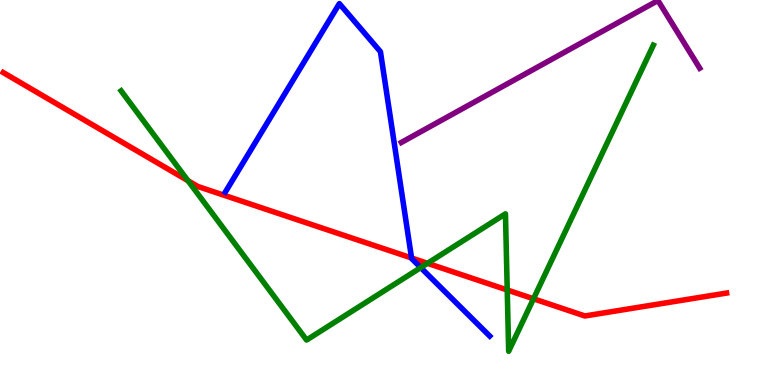[{'lines': ['blue', 'red'], 'intersections': [{'x': 5.31, 'y': 3.3}]}, {'lines': ['green', 'red'], 'intersections': [{'x': 2.43, 'y': 5.31}, {'x': 5.52, 'y': 3.16}, {'x': 6.54, 'y': 2.47}, {'x': 6.88, 'y': 2.24}]}, {'lines': ['purple', 'red'], 'intersections': []}, {'lines': ['blue', 'green'], 'intersections': [{'x': 5.43, 'y': 3.05}]}, {'lines': ['blue', 'purple'], 'intersections': []}, {'lines': ['green', 'purple'], 'intersections': []}]